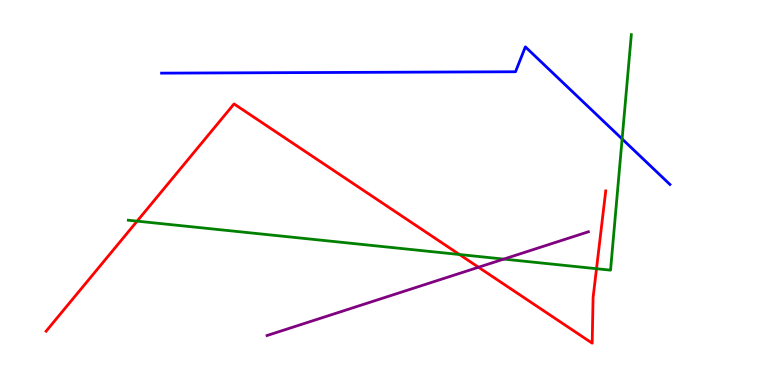[{'lines': ['blue', 'red'], 'intersections': []}, {'lines': ['green', 'red'], 'intersections': [{'x': 1.77, 'y': 4.26}, {'x': 5.93, 'y': 3.39}, {'x': 7.7, 'y': 3.02}]}, {'lines': ['purple', 'red'], 'intersections': [{'x': 6.17, 'y': 3.06}]}, {'lines': ['blue', 'green'], 'intersections': [{'x': 8.03, 'y': 6.39}]}, {'lines': ['blue', 'purple'], 'intersections': []}, {'lines': ['green', 'purple'], 'intersections': [{'x': 6.5, 'y': 3.27}]}]